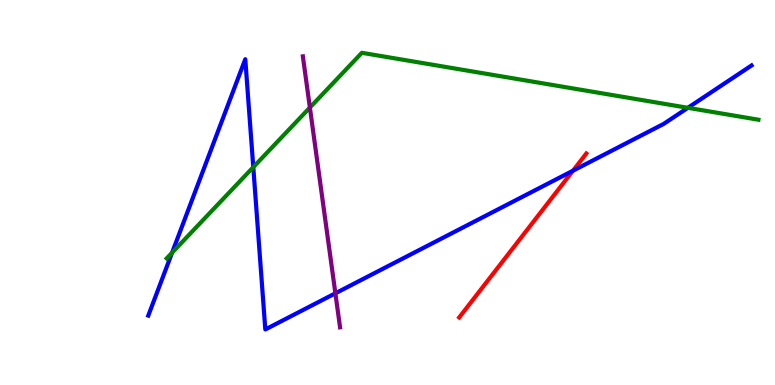[{'lines': ['blue', 'red'], 'intersections': [{'x': 7.39, 'y': 5.57}]}, {'lines': ['green', 'red'], 'intersections': []}, {'lines': ['purple', 'red'], 'intersections': []}, {'lines': ['blue', 'green'], 'intersections': [{'x': 2.22, 'y': 3.44}, {'x': 3.27, 'y': 5.66}, {'x': 8.88, 'y': 7.2}]}, {'lines': ['blue', 'purple'], 'intersections': [{'x': 4.33, 'y': 2.38}]}, {'lines': ['green', 'purple'], 'intersections': [{'x': 4.0, 'y': 7.21}]}]